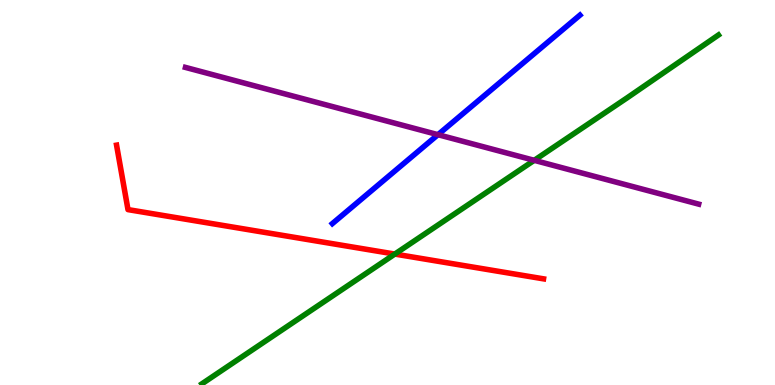[{'lines': ['blue', 'red'], 'intersections': []}, {'lines': ['green', 'red'], 'intersections': [{'x': 5.09, 'y': 3.4}]}, {'lines': ['purple', 'red'], 'intersections': []}, {'lines': ['blue', 'green'], 'intersections': []}, {'lines': ['blue', 'purple'], 'intersections': [{'x': 5.65, 'y': 6.5}]}, {'lines': ['green', 'purple'], 'intersections': [{'x': 6.89, 'y': 5.84}]}]